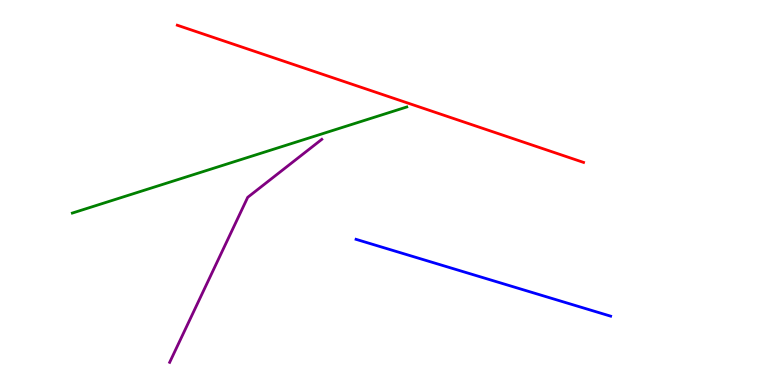[{'lines': ['blue', 'red'], 'intersections': []}, {'lines': ['green', 'red'], 'intersections': []}, {'lines': ['purple', 'red'], 'intersections': []}, {'lines': ['blue', 'green'], 'intersections': []}, {'lines': ['blue', 'purple'], 'intersections': []}, {'lines': ['green', 'purple'], 'intersections': []}]